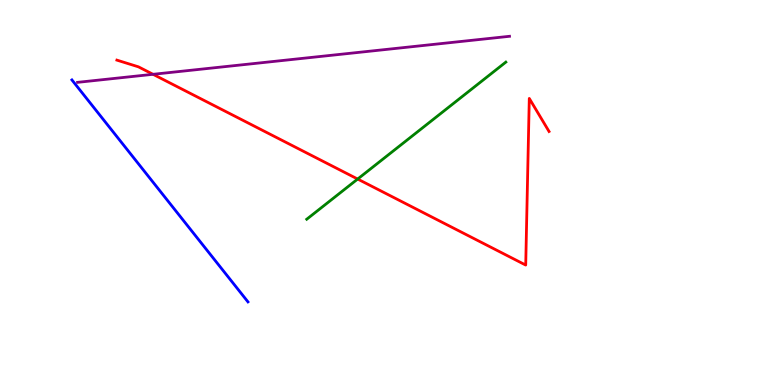[{'lines': ['blue', 'red'], 'intersections': []}, {'lines': ['green', 'red'], 'intersections': [{'x': 4.61, 'y': 5.35}]}, {'lines': ['purple', 'red'], 'intersections': [{'x': 1.97, 'y': 8.07}]}, {'lines': ['blue', 'green'], 'intersections': []}, {'lines': ['blue', 'purple'], 'intersections': []}, {'lines': ['green', 'purple'], 'intersections': []}]